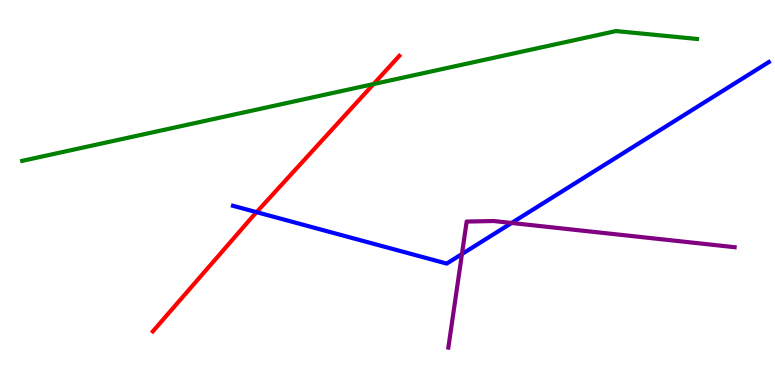[{'lines': ['blue', 'red'], 'intersections': [{'x': 3.31, 'y': 4.49}]}, {'lines': ['green', 'red'], 'intersections': [{'x': 4.82, 'y': 7.82}]}, {'lines': ['purple', 'red'], 'intersections': []}, {'lines': ['blue', 'green'], 'intersections': []}, {'lines': ['blue', 'purple'], 'intersections': [{'x': 5.96, 'y': 3.4}, {'x': 6.6, 'y': 4.21}]}, {'lines': ['green', 'purple'], 'intersections': []}]